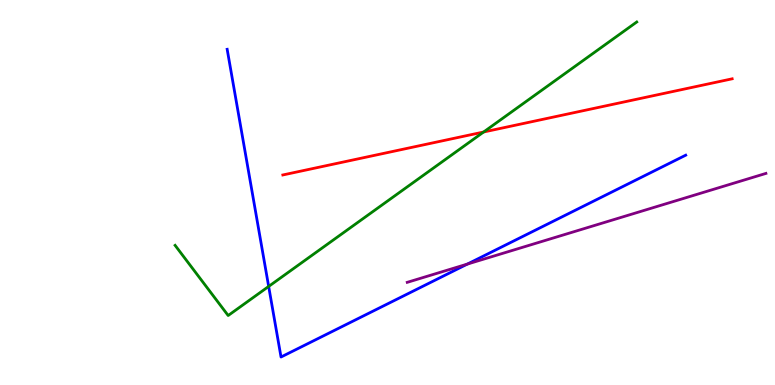[{'lines': ['blue', 'red'], 'intersections': []}, {'lines': ['green', 'red'], 'intersections': [{'x': 6.24, 'y': 6.57}]}, {'lines': ['purple', 'red'], 'intersections': []}, {'lines': ['blue', 'green'], 'intersections': [{'x': 3.47, 'y': 2.56}]}, {'lines': ['blue', 'purple'], 'intersections': [{'x': 6.03, 'y': 3.14}]}, {'lines': ['green', 'purple'], 'intersections': []}]